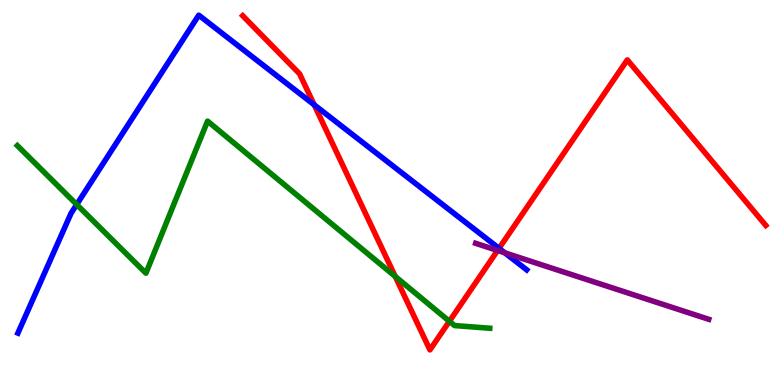[{'lines': ['blue', 'red'], 'intersections': [{'x': 4.05, 'y': 7.28}, {'x': 6.44, 'y': 3.55}]}, {'lines': ['green', 'red'], 'intersections': [{'x': 5.1, 'y': 2.82}, {'x': 5.8, 'y': 1.65}]}, {'lines': ['purple', 'red'], 'intersections': [{'x': 6.42, 'y': 3.49}]}, {'lines': ['blue', 'green'], 'intersections': [{'x': 0.99, 'y': 4.69}]}, {'lines': ['blue', 'purple'], 'intersections': [{'x': 6.51, 'y': 3.43}]}, {'lines': ['green', 'purple'], 'intersections': []}]